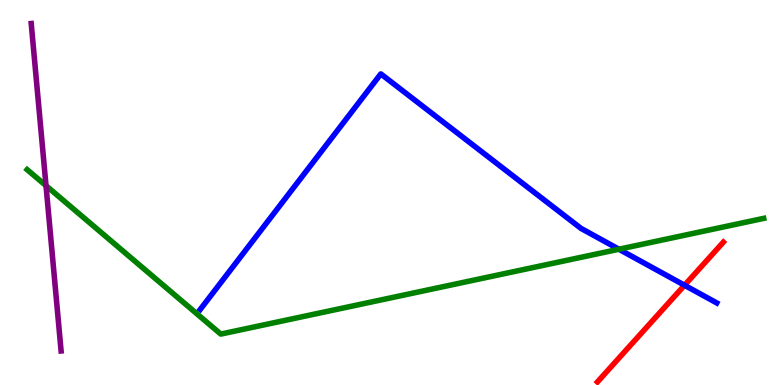[{'lines': ['blue', 'red'], 'intersections': [{'x': 8.83, 'y': 2.59}]}, {'lines': ['green', 'red'], 'intersections': []}, {'lines': ['purple', 'red'], 'intersections': []}, {'lines': ['blue', 'green'], 'intersections': [{'x': 7.99, 'y': 3.53}]}, {'lines': ['blue', 'purple'], 'intersections': []}, {'lines': ['green', 'purple'], 'intersections': [{'x': 0.594, 'y': 5.18}]}]